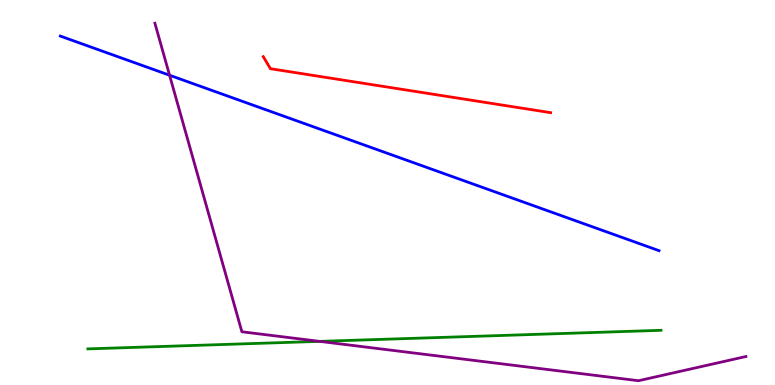[{'lines': ['blue', 'red'], 'intersections': []}, {'lines': ['green', 'red'], 'intersections': []}, {'lines': ['purple', 'red'], 'intersections': []}, {'lines': ['blue', 'green'], 'intersections': []}, {'lines': ['blue', 'purple'], 'intersections': [{'x': 2.19, 'y': 8.05}]}, {'lines': ['green', 'purple'], 'intersections': [{'x': 4.13, 'y': 1.13}]}]